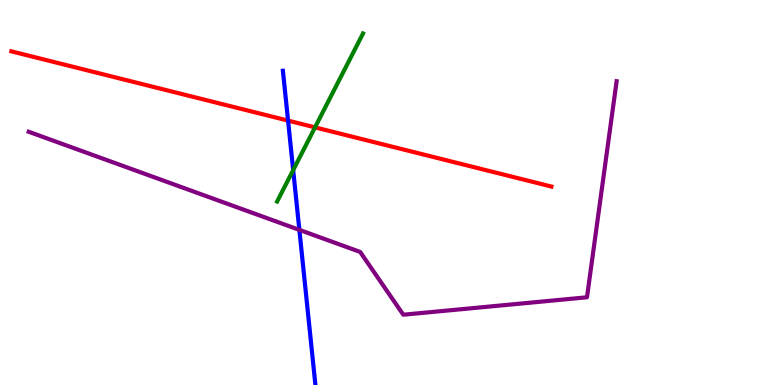[{'lines': ['blue', 'red'], 'intersections': [{'x': 3.72, 'y': 6.87}]}, {'lines': ['green', 'red'], 'intersections': [{'x': 4.06, 'y': 6.69}]}, {'lines': ['purple', 'red'], 'intersections': []}, {'lines': ['blue', 'green'], 'intersections': [{'x': 3.78, 'y': 5.58}]}, {'lines': ['blue', 'purple'], 'intersections': [{'x': 3.86, 'y': 4.03}]}, {'lines': ['green', 'purple'], 'intersections': []}]